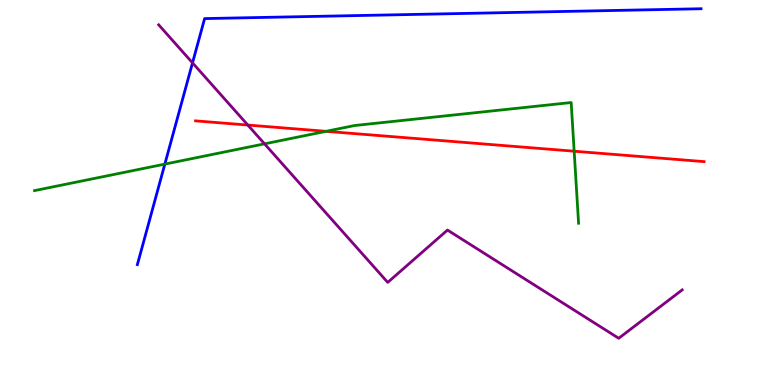[{'lines': ['blue', 'red'], 'intersections': []}, {'lines': ['green', 'red'], 'intersections': [{'x': 4.21, 'y': 6.59}, {'x': 7.41, 'y': 6.07}]}, {'lines': ['purple', 'red'], 'intersections': [{'x': 3.2, 'y': 6.75}]}, {'lines': ['blue', 'green'], 'intersections': [{'x': 2.13, 'y': 5.74}]}, {'lines': ['blue', 'purple'], 'intersections': [{'x': 2.48, 'y': 8.37}]}, {'lines': ['green', 'purple'], 'intersections': [{'x': 3.41, 'y': 6.26}]}]